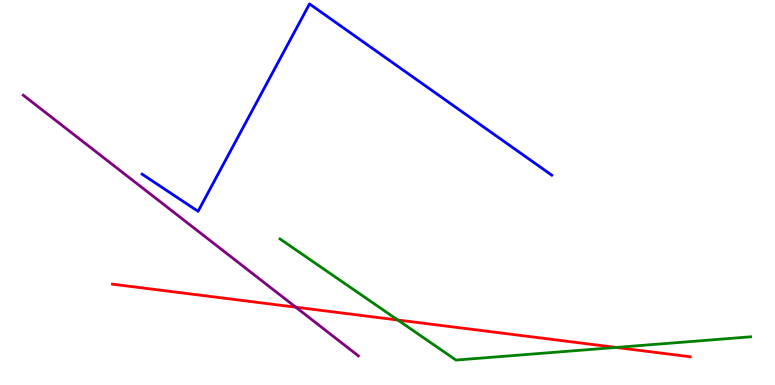[{'lines': ['blue', 'red'], 'intersections': []}, {'lines': ['green', 'red'], 'intersections': [{'x': 5.13, 'y': 1.69}, {'x': 7.95, 'y': 0.976}]}, {'lines': ['purple', 'red'], 'intersections': [{'x': 3.82, 'y': 2.02}]}, {'lines': ['blue', 'green'], 'intersections': []}, {'lines': ['blue', 'purple'], 'intersections': []}, {'lines': ['green', 'purple'], 'intersections': []}]